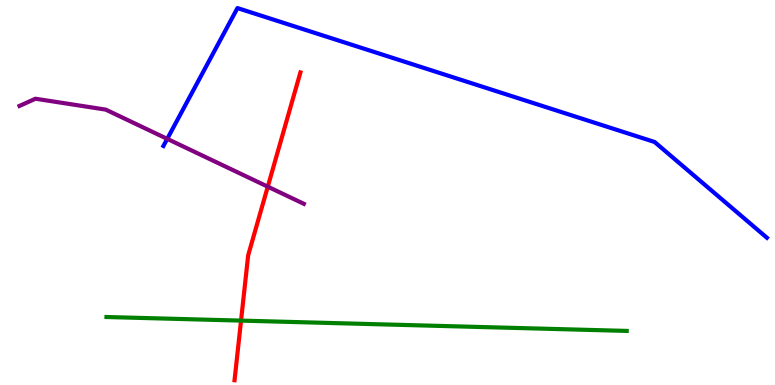[{'lines': ['blue', 'red'], 'intersections': []}, {'lines': ['green', 'red'], 'intersections': [{'x': 3.11, 'y': 1.67}]}, {'lines': ['purple', 'red'], 'intersections': [{'x': 3.46, 'y': 5.15}]}, {'lines': ['blue', 'green'], 'intersections': []}, {'lines': ['blue', 'purple'], 'intersections': [{'x': 2.16, 'y': 6.39}]}, {'lines': ['green', 'purple'], 'intersections': []}]